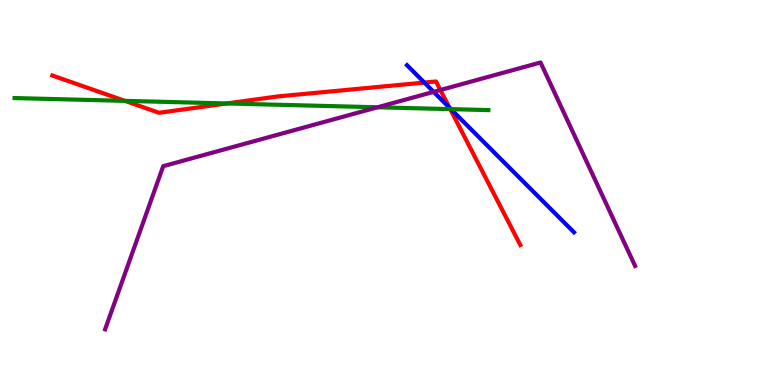[{'lines': ['blue', 'red'], 'intersections': [{'x': 5.48, 'y': 7.86}, {'x': 5.8, 'y': 7.2}]}, {'lines': ['green', 'red'], 'intersections': [{'x': 1.61, 'y': 7.38}, {'x': 2.93, 'y': 7.31}, {'x': 5.81, 'y': 7.17}]}, {'lines': ['purple', 'red'], 'intersections': [{'x': 5.68, 'y': 7.66}]}, {'lines': ['blue', 'green'], 'intersections': [{'x': 5.82, 'y': 7.17}]}, {'lines': ['blue', 'purple'], 'intersections': [{'x': 5.6, 'y': 7.61}]}, {'lines': ['green', 'purple'], 'intersections': [{'x': 4.87, 'y': 7.21}]}]